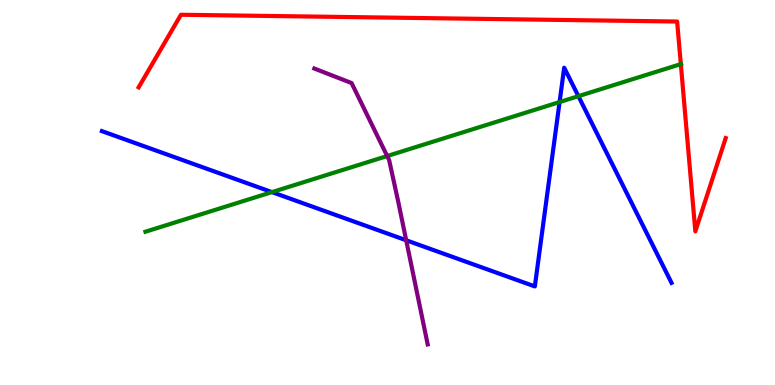[{'lines': ['blue', 'red'], 'intersections': []}, {'lines': ['green', 'red'], 'intersections': [{'x': 8.78, 'y': 8.33}]}, {'lines': ['purple', 'red'], 'intersections': []}, {'lines': ['blue', 'green'], 'intersections': [{'x': 3.51, 'y': 5.01}, {'x': 7.22, 'y': 7.35}, {'x': 7.46, 'y': 7.5}]}, {'lines': ['blue', 'purple'], 'intersections': [{'x': 5.24, 'y': 3.76}]}, {'lines': ['green', 'purple'], 'intersections': [{'x': 5.0, 'y': 5.95}]}]